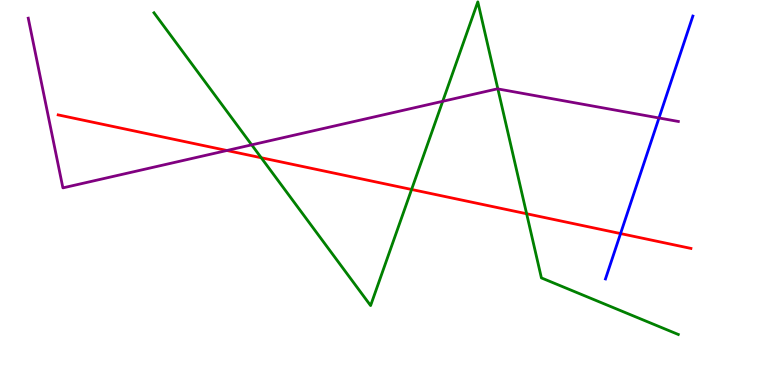[{'lines': ['blue', 'red'], 'intersections': [{'x': 8.01, 'y': 3.93}]}, {'lines': ['green', 'red'], 'intersections': [{'x': 3.37, 'y': 5.9}, {'x': 5.31, 'y': 5.08}, {'x': 6.8, 'y': 4.45}]}, {'lines': ['purple', 'red'], 'intersections': [{'x': 2.93, 'y': 6.09}]}, {'lines': ['blue', 'green'], 'intersections': []}, {'lines': ['blue', 'purple'], 'intersections': [{'x': 8.5, 'y': 6.94}]}, {'lines': ['green', 'purple'], 'intersections': [{'x': 3.25, 'y': 6.24}, {'x': 5.71, 'y': 7.37}, {'x': 6.42, 'y': 7.69}]}]